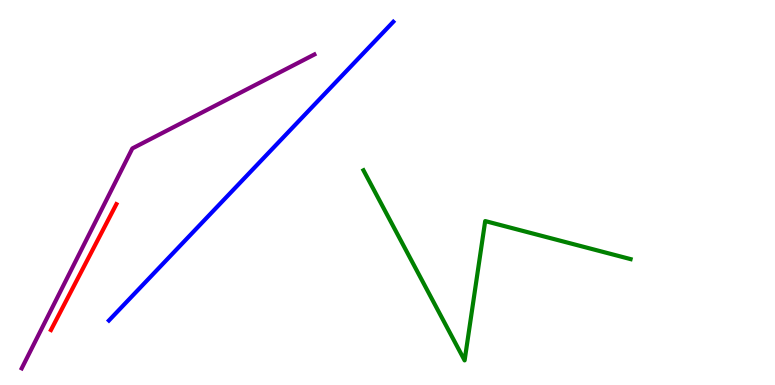[{'lines': ['blue', 'red'], 'intersections': []}, {'lines': ['green', 'red'], 'intersections': []}, {'lines': ['purple', 'red'], 'intersections': []}, {'lines': ['blue', 'green'], 'intersections': []}, {'lines': ['blue', 'purple'], 'intersections': []}, {'lines': ['green', 'purple'], 'intersections': []}]